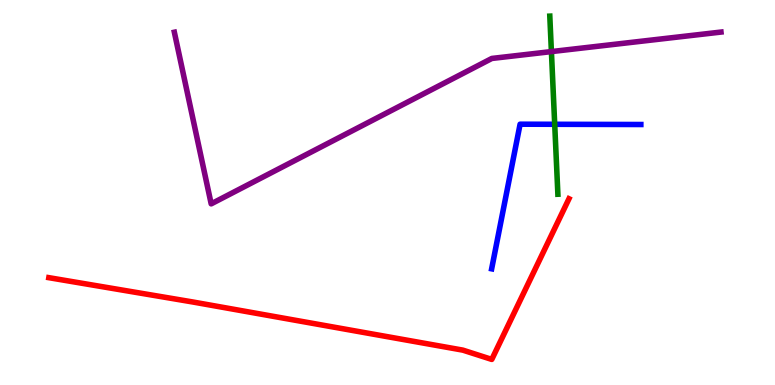[{'lines': ['blue', 'red'], 'intersections': []}, {'lines': ['green', 'red'], 'intersections': []}, {'lines': ['purple', 'red'], 'intersections': []}, {'lines': ['blue', 'green'], 'intersections': [{'x': 7.16, 'y': 6.77}]}, {'lines': ['blue', 'purple'], 'intersections': []}, {'lines': ['green', 'purple'], 'intersections': [{'x': 7.11, 'y': 8.66}]}]